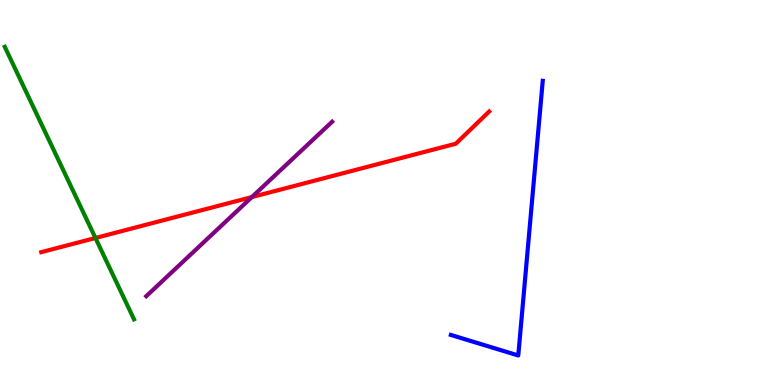[{'lines': ['blue', 'red'], 'intersections': []}, {'lines': ['green', 'red'], 'intersections': [{'x': 1.23, 'y': 3.82}]}, {'lines': ['purple', 'red'], 'intersections': [{'x': 3.25, 'y': 4.88}]}, {'lines': ['blue', 'green'], 'intersections': []}, {'lines': ['blue', 'purple'], 'intersections': []}, {'lines': ['green', 'purple'], 'intersections': []}]